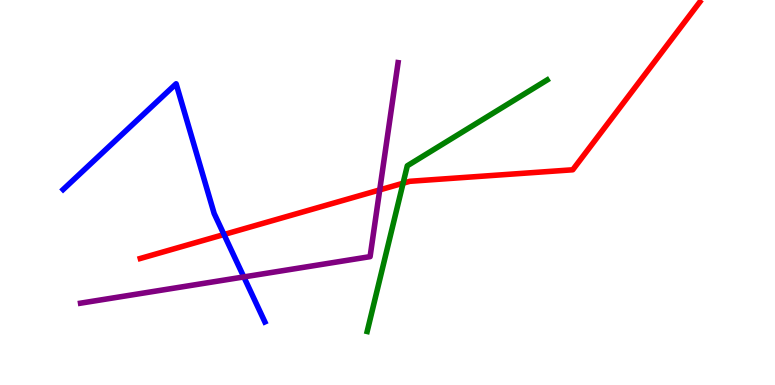[{'lines': ['blue', 'red'], 'intersections': [{'x': 2.89, 'y': 3.91}]}, {'lines': ['green', 'red'], 'intersections': [{'x': 5.2, 'y': 5.24}]}, {'lines': ['purple', 'red'], 'intersections': [{'x': 4.9, 'y': 5.07}]}, {'lines': ['blue', 'green'], 'intersections': []}, {'lines': ['blue', 'purple'], 'intersections': [{'x': 3.15, 'y': 2.81}]}, {'lines': ['green', 'purple'], 'intersections': []}]